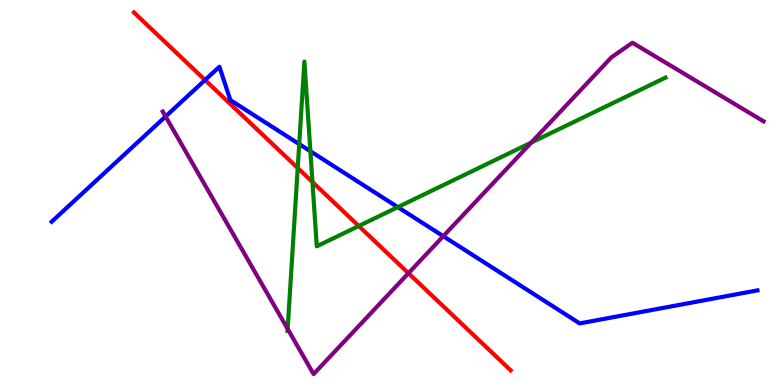[{'lines': ['blue', 'red'], 'intersections': [{'x': 2.65, 'y': 7.92}]}, {'lines': ['green', 'red'], 'intersections': [{'x': 3.84, 'y': 5.64}, {'x': 4.03, 'y': 5.27}, {'x': 4.63, 'y': 4.13}]}, {'lines': ['purple', 'red'], 'intersections': [{'x': 5.27, 'y': 2.9}]}, {'lines': ['blue', 'green'], 'intersections': [{'x': 3.86, 'y': 6.26}, {'x': 4.01, 'y': 6.07}, {'x': 5.13, 'y': 4.62}]}, {'lines': ['blue', 'purple'], 'intersections': [{'x': 2.14, 'y': 6.97}, {'x': 5.72, 'y': 3.87}]}, {'lines': ['green', 'purple'], 'intersections': [{'x': 3.71, 'y': 1.46}, {'x': 6.86, 'y': 6.3}]}]